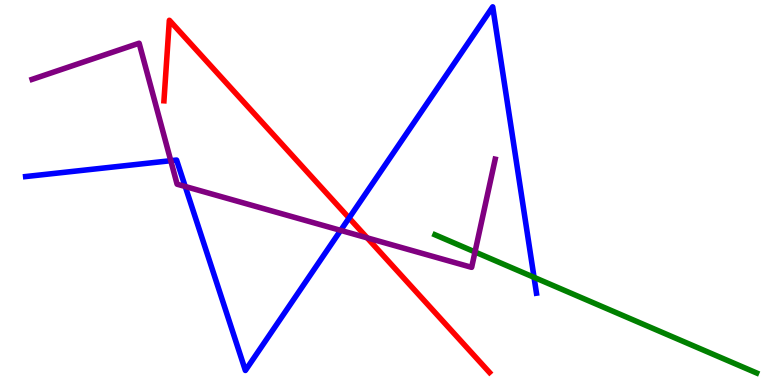[{'lines': ['blue', 'red'], 'intersections': [{'x': 4.5, 'y': 4.34}]}, {'lines': ['green', 'red'], 'intersections': []}, {'lines': ['purple', 'red'], 'intersections': [{'x': 4.74, 'y': 3.82}]}, {'lines': ['blue', 'green'], 'intersections': [{'x': 6.89, 'y': 2.8}]}, {'lines': ['blue', 'purple'], 'intersections': [{'x': 2.2, 'y': 5.83}, {'x': 2.39, 'y': 5.16}, {'x': 4.4, 'y': 4.02}]}, {'lines': ['green', 'purple'], 'intersections': [{'x': 6.13, 'y': 3.46}]}]